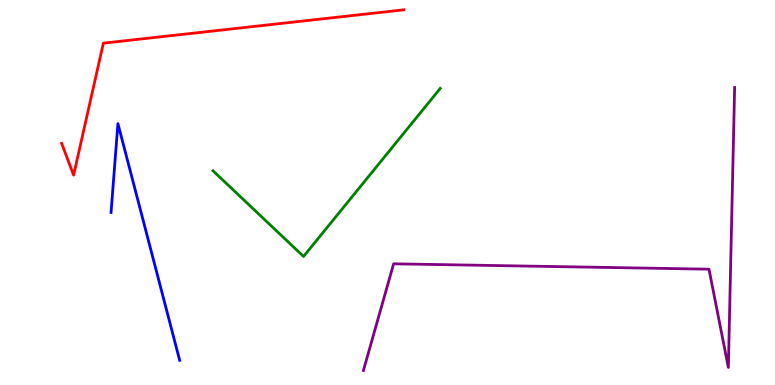[{'lines': ['blue', 'red'], 'intersections': []}, {'lines': ['green', 'red'], 'intersections': []}, {'lines': ['purple', 'red'], 'intersections': []}, {'lines': ['blue', 'green'], 'intersections': []}, {'lines': ['blue', 'purple'], 'intersections': []}, {'lines': ['green', 'purple'], 'intersections': []}]